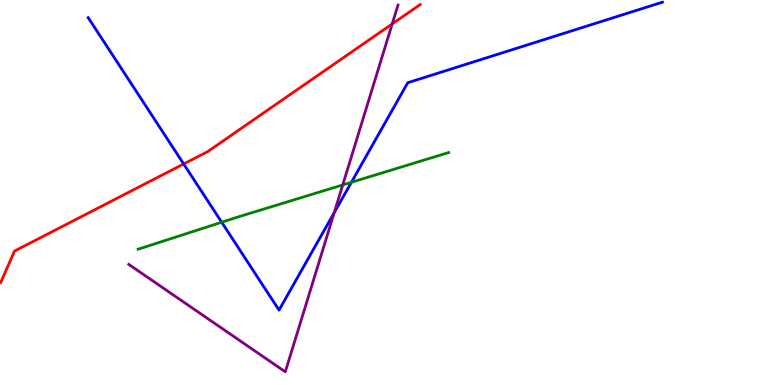[{'lines': ['blue', 'red'], 'intersections': [{'x': 2.37, 'y': 5.74}]}, {'lines': ['green', 'red'], 'intersections': []}, {'lines': ['purple', 'red'], 'intersections': [{'x': 5.06, 'y': 9.38}]}, {'lines': ['blue', 'green'], 'intersections': [{'x': 2.86, 'y': 4.23}, {'x': 4.53, 'y': 5.27}]}, {'lines': ['blue', 'purple'], 'intersections': [{'x': 4.31, 'y': 4.48}]}, {'lines': ['green', 'purple'], 'intersections': [{'x': 4.42, 'y': 5.2}]}]